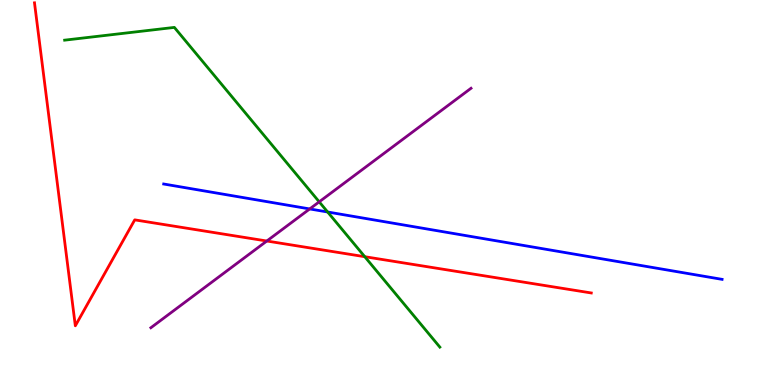[{'lines': ['blue', 'red'], 'intersections': []}, {'lines': ['green', 'red'], 'intersections': [{'x': 4.71, 'y': 3.33}]}, {'lines': ['purple', 'red'], 'intersections': [{'x': 3.44, 'y': 3.74}]}, {'lines': ['blue', 'green'], 'intersections': [{'x': 4.23, 'y': 4.49}]}, {'lines': ['blue', 'purple'], 'intersections': [{'x': 4.0, 'y': 4.57}]}, {'lines': ['green', 'purple'], 'intersections': [{'x': 4.12, 'y': 4.76}]}]